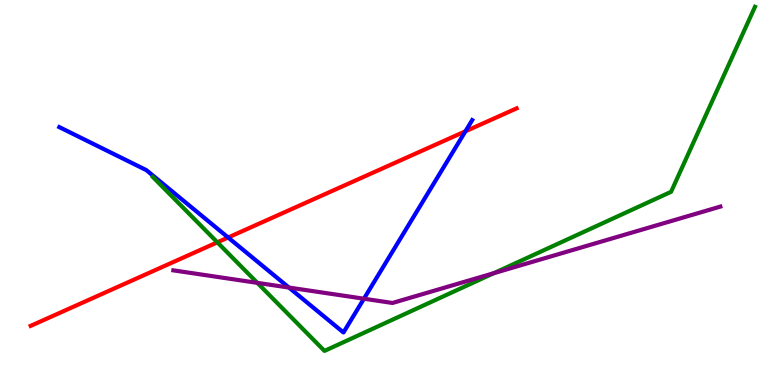[{'lines': ['blue', 'red'], 'intersections': [{'x': 2.94, 'y': 3.83}, {'x': 6.01, 'y': 6.59}]}, {'lines': ['green', 'red'], 'intersections': [{'x': 2.8, 'y': 3.71}]}, {'lines': ['purple', 'red'], 'intersections': []}, {'lines': ['blue', 'green'], 'intersections': []}, {'lines': ['blue', 'purple'], 'intersections': [{'x': 3.73, 'y': 2.53}, {'x': 4.7, 'y': 2.24}]}, {'lines': ['green', 'purple'], 'intersections': [{'x': 3.32, 'y': 2.65}, {'x': 6.37, 'y': 2.9}]}]